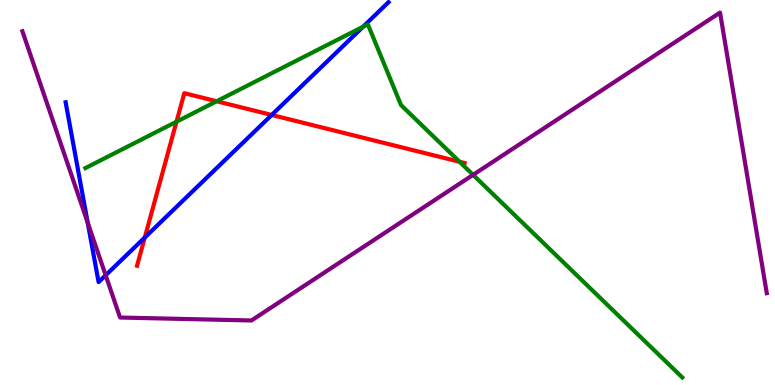[{'lines': ['blue', 'red'], 'intersections': [{'x': 1.87, 'y': 3.83}, {'x': 3.51, 'y': 7.01}]}, {'lines': ['green', 'red'], 'intersections': [{'x': 2.28, 'y': 6.84}, {'x': 2.8, 'y': 7.37}, {'x': 5.93, 'y': 5.8}]}, {'lines': ['purple', 'red'], 'intersections': []}, {'lines': ['blue', 'green'], 'intersections': [{'x': 4.69, 'y': 9.31}]}, {'lines': ['blue', 'purple'], 'intersections': [{'x': 1.13, 'y': 4.22}, {'x': 1.36, 'y': 2.85}]}, {'lines': ['green', 'purple'], 'intersections': [{'x': 6.1, 'y': 5.46}]}]